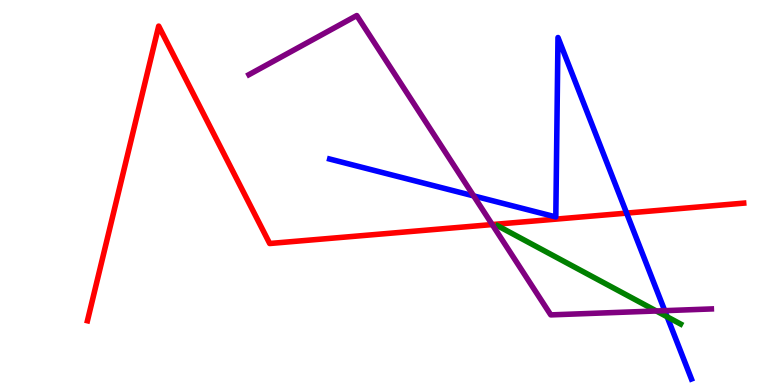[{'lines': ['blue', 'red'], 'intersections': [{'x': 8.09, 'y': 4.46}]}, {'lines': ['green', 'red'], 'intersections': []}, {'lines': ['purple', 'red'], 'intersections': [{'x': 6.35, 'y': 4.17}]}, {'lines': ['blue', 'green'], 'intersections': [{'x': 8.61, 'y': 1.77}]}, {'lines': ['blue', 'purple'], 'intersections': [{'x': 6.11, 'y': 4.91}, {'x': 8.58, 'y': 1.93}]}, {'lines': ['green', 'purple'], 'intersections': [{'x': 8.47, 'y': 1.92}]}]